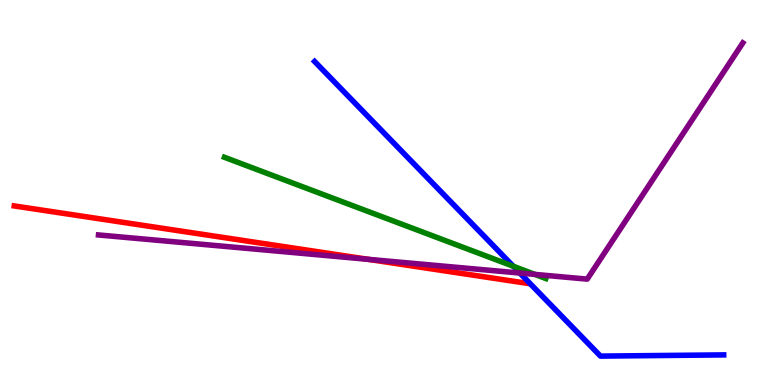[{'lines': ['blue', 'red'], 'intersections': []}, {'lines': ['green', 'red'], 'intersections': []}, {'lines': ['purple', 'red'], 'intersections': [{'x': 4.75, 'y': 3.26}]}, {'lines': ['blue', 'green'], 'intersections': [{'x': 6.62, 'y': 3.08}]}, {'lines': ['blue', 'purple'], 'intersections': [{'x': 6.71, 'y': 2.91}]}, {'lines': ['green', 'purple'], 'intersections': [{'x': 6.9, 'y': 2.87}]}]